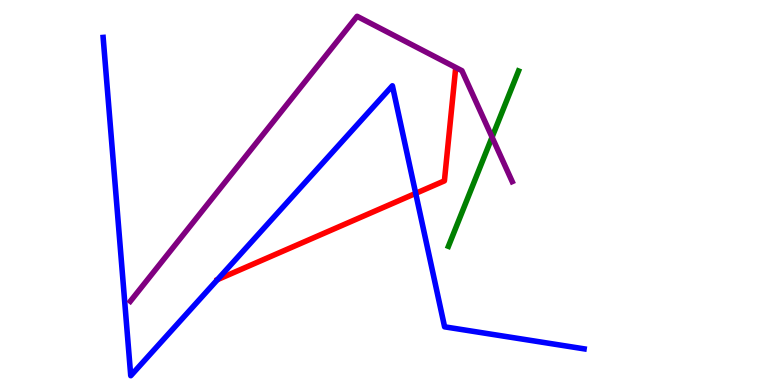[{'lines': ['blue', 'red'], 'intersections': [{'x': 5.36, 'y': 4.98}]}, {'lines': ['green', 'red'], 'intersections': []}, {'lines': ['purple', 'red'], 'intersections': []}, {'lines': ['blue', 'green'], 'intersections': []}, {'lines': ['blue', 'purple'], 'intersections': []}, {'lines': ['green', 'purple'], 'intersections': [{'x': 6.35, 'y': 6.44}]}]